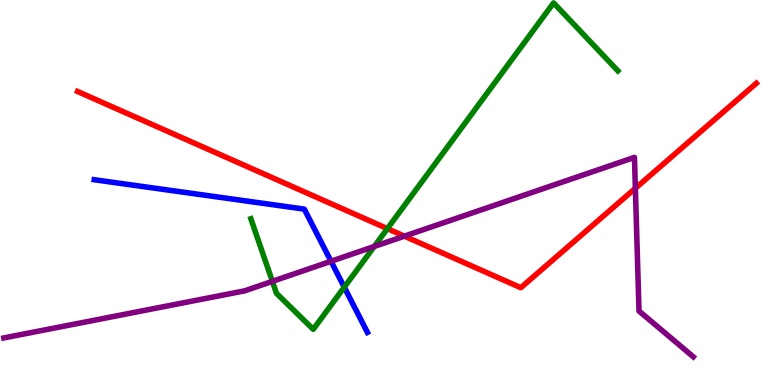[{'lines': ['blue', 'red'], 'intersections': []}, {'lines': ['green', 'red'], 'intersections': [{'x': 5.0, 'y': 4.06}]}, {'lines': ['purple', 'red'], 'intersections': [{'x': 5.22, 'y': 3.87}, {'x': 8.2, 'y': 5.11}]}, {'lines': ['blue', 'green'], 'intersections': [{'x': 4.44, 'y': 2.54}]}, {'lines': ['blue', 'purple'], 'intersections': [{'x': 4.27, 'y': 3.21}]}, {'lines': ['green', 'purple'], 'intersections': [{'x': 3.51, 'y': 2.69}, {'x': 4.83, 'y': 3.6}]}]